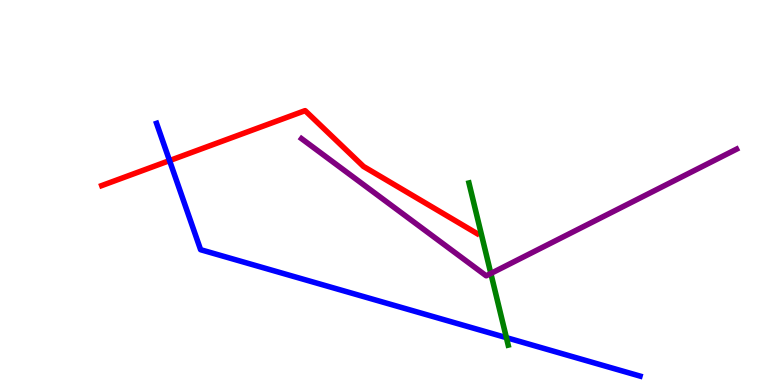[{'lines': ['blue', 'red'], 'intersections': [{'x': 2.19, 'y': 5.83}]}, {'lines': ['green', 'red'], 'intersections': []}, {'lines': ['purple', 'red'], 'intersections': []}, {'lines': ['blue', 'green'], 'intersections': [{'x': 6.53, 'y': 1.23}]}, {'lines': ['blue', 'purple'], 'intersections': []}, {'lines': ['green', 'purple'], 'intersections': [{'x': 6.33, 'y': 2.9}]}]